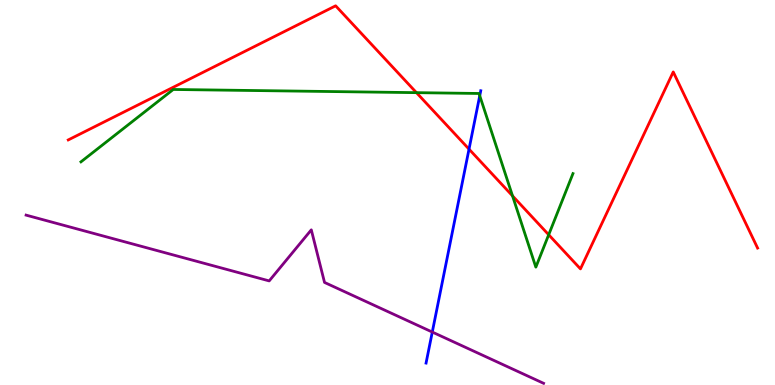[{'lines': ['blue', 'red'], 'intersections': [{'x': 6.05, 'y': 6.13}]}, {'lines': ['green', 'red'], 'intersections': [{'x': 5.37, 'y': 7.59}, {'x': 6.61, 'y': 4.91}, {'x': 7.08, 'y': 3.9}]}, {'lines': ['purple', 'red'], 'intersections': []}, {'lines': ['blue', 'green'], 'intersections': [{'x': 6.19, 'y': 7.51}]}, {'lines': ['blue', 'purple'], 'intersections': [{'x': 5.58, 'y': 1.38}]}, {'lines': ['green', 'purple'], 'intersections': []}]